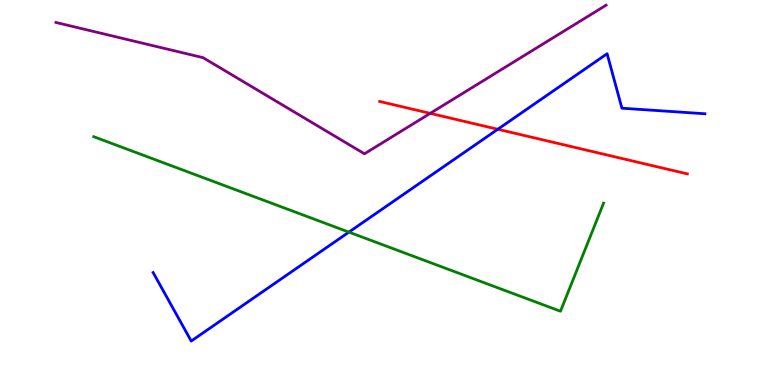[{'lines': ['blue', 'red'], 'intersections': [{'x': 6.42, 'y': 6.64}]}, {'lines': ['green', 'red'], 'intersections': []}, {'lines': ['purple', 'red'], 'intersections': [{'x': 5.55, 'y': 7.06}]}, {'lines': ['blue', 'green'], 'intersections': [{'x': 4.5, 'y': 3.97}]}, {'lines': ['blue', 'purple'], 'intersections': []}, {'lines': ['green', 'purple'], 'intersections': []}]